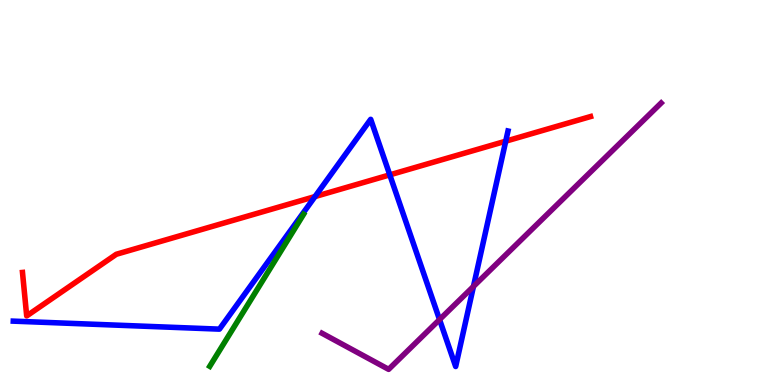[{'lines': ['blue', 'red'], 'intersections': [{'x': 4.06, 'y': 4.89}, {'x': 5.03, 'y': 5.46}, {'x': 6.53, 'y': 6.33}]}, {'lines': ['green', 'red'], 'intersections': []}, {'lines': ['purple', 'red'], 'intersections': []}, {'lines': ['blue', 'green'], 'intersections': []}, {'lines': ['blue', 'purple'], 'intersections': [{'x': 5.67, 'y': 1.7}, {'x': 6.11, 'y': 2.56}]}, {'lines': ['green', 'purple'], 'intersections': []}]